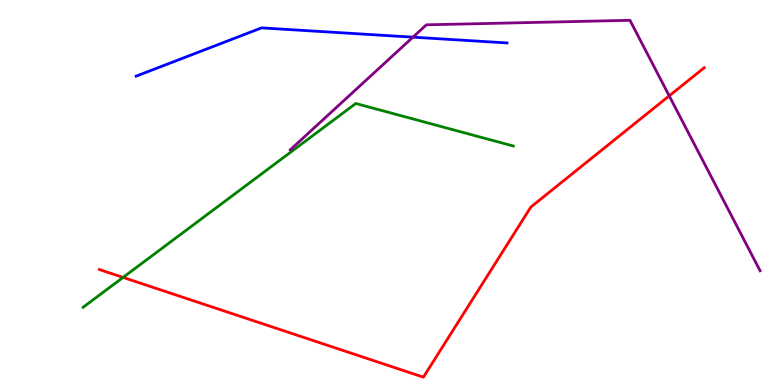[{'lines': ['blue', 'red'], 'intersections': []}, {'lines': ['green', 'red'], 'intersections': [{'x': 1.59, 'y': 2.79}]}, {'lines': ['purple', 'red'], 'intersections': [{'x': 8.63, 'y': 7.51}]}, {'lines': ['blue', 'green'], 'intersections': []}, {'lines': ['blue', 'purple'], 'intersections': [{'x': 5.33, 'y': 9.03}]}, {'lines': ['green', 'purple'], 'intersections': []}]